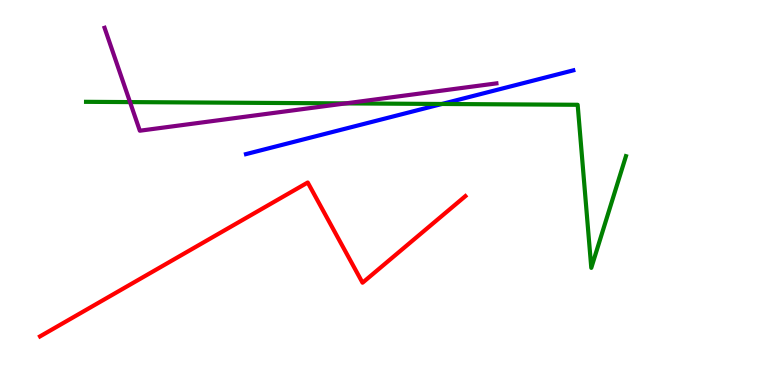[{'lines': ['blue', 'red'], 'intersections': []}, {'lines': ['green', 'red'], 'intersections': []}, {'lines': ['purple', 'red'], 'intersections': []}, {'lines': ['blue', 'green'], 'intersections': [{'x': 5.7, 'y': 7.3}]}, {'lines': ['blue', 'purple'], 'intersections': []}, {'lines': ['green', 'purple'], 'intersections': [{'x': 1.68, 'y': 7.35}, {'x': 4.46, 'y': 7.31}]}]